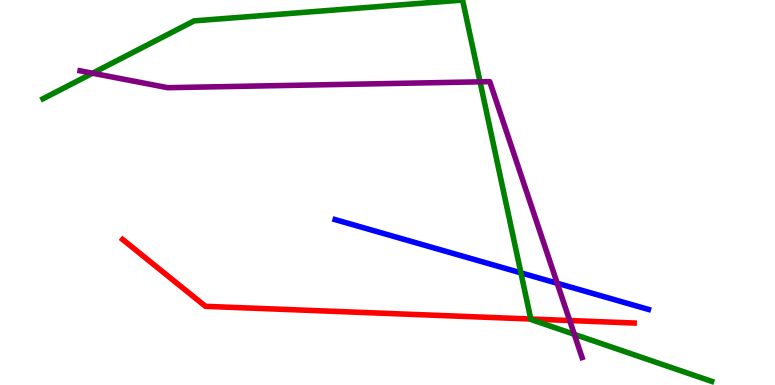[{'lines': ['blue', 'red'], 'intersections': []}, {'lines': ['green', 'red'], 'intersections': [{'x': 6.85, 'y': 1.71}]}, {'lines': ['purple', 'red'], 'intersections': [{'x': 7.35, 'y': 1.67}]}, {'lines': ['blue', 'green'], 'intersections': [{'x': 6.72, 'y': 2.91}]}, {'lines': ['blue', 'purple'], 'intersections': [{'x': 7.19, 'y': 2.64}]}, {'lines': ['green', 'purple'], 'intersections': [{'x': 1.19, 'y': 8.1}, {'x': 6.19, 'y': 7.87}, {'x': 7.41, 'y': 1.32}]}]